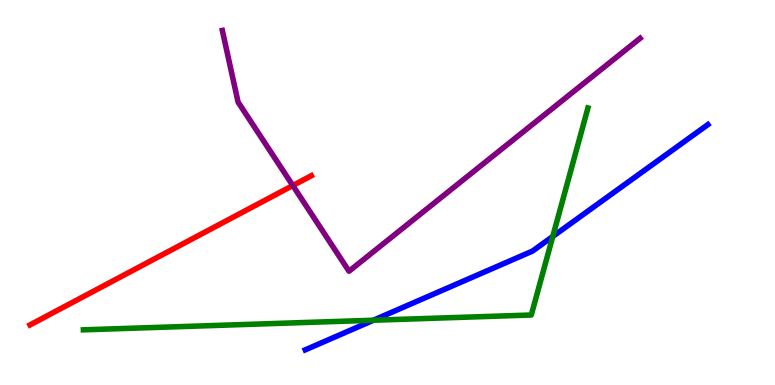[{'lines': ['blue', 'red'], 'intersections': []}, {'lines': ['green', 'red'], 'intersections': []}, {'lines': ['purple', 'red'], 'intersections': [{'x': 3.78, 'y': 5.18}]}, {'lines': ['blue', 'green'], 'intersections': [{'x': 4.82, 'y': 1.68}, {'x': 7.13, 'y': 3.86}]}, {'lines': ['blue', 'purple'], 'intersections': []}, {'lines': ['green', 'purple'], 'intersections': []}]